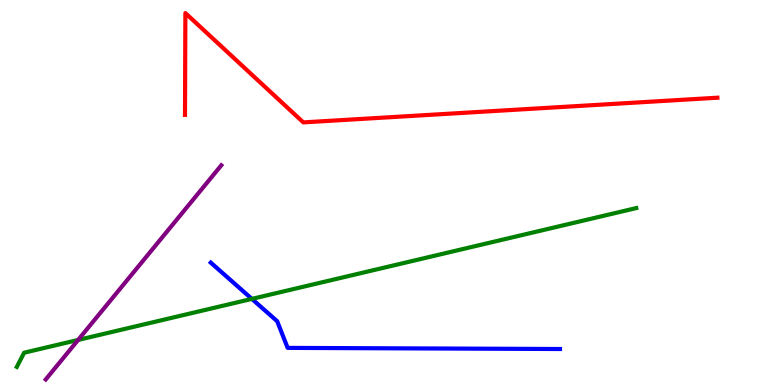[{'lines': ['blue', 'red'], 'intersections': []}, {'lines': ['green', 'red'], 'intersections': []}, {'lines': ['purple', 'red'], 'intersections': []}, {'lines': ['blue', 'green'], 'intersections': [{'x': 3.25, 'y': 2.24}]}, {'lines': ['blue', 'purple'], 'intersections': []}, {'lines': ['green', 'purple'], 'intersections': [{'x': 1.01, 'y': 1.17}]}]